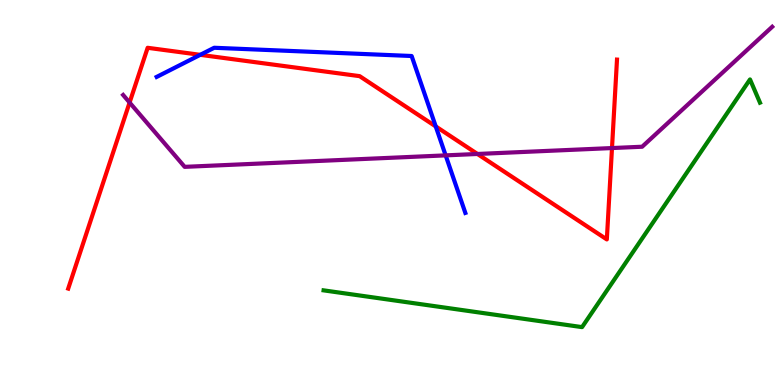[{'lines': ['blue', 'red'], 'intersections': [{'x': 2.58, 'y': 8.58}, {'x': 5.62, 'y': 6.72}]}, {'lines': ['green', 'red'], 'intersections': []}, {'lines': ['purple', 'red'], 'intersections': [{'x': 1.67, 'y': 7.34}, {'x': 6.16, 'y': 6.0}, {'x': 7.9, 'y': 6.15}]}, {'lines': ['blue', 'green'], 'intersections': []}, {'lines': ['blue', 'purple'], 'intersections': [{'x': 5.75, 'y': 5.96}]}, {'lines': ['green', 'purple'], 'intersections': []}]